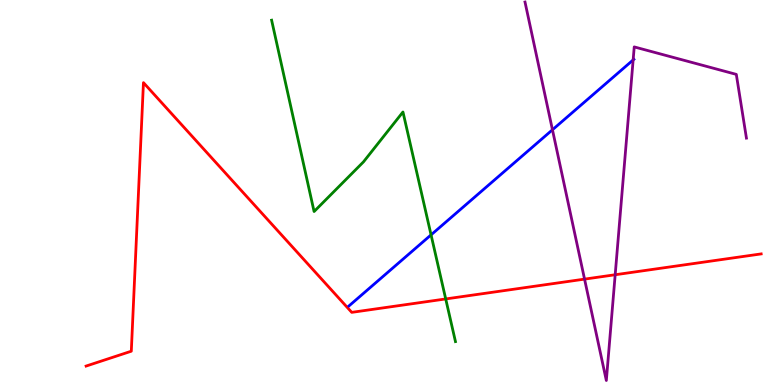[{'lines': ['blue', 'red'], 'intersections': []}, {'lines': ['green', 'red'], 'intersections': [{'x': 5.75, 'y': 2.24}]}, {'lines': ['purple', 'red'], 'intersections': [{'x': 7.54, 'y': 2.75}, {'x': 7.94, 'y': 2.86}]}, {'lines': ['blue', 'green'], 'intersections': [{'x': 5.56, 'y': 3.9}]}, {'lines': ['blue', 'purple'], 'intersections': [{'x': 7.13, 'y': 6.63}, {'x': 8.17, 'y': 8.44}]}, {'lines': ['green', 'purple'], 'intersections': []}]